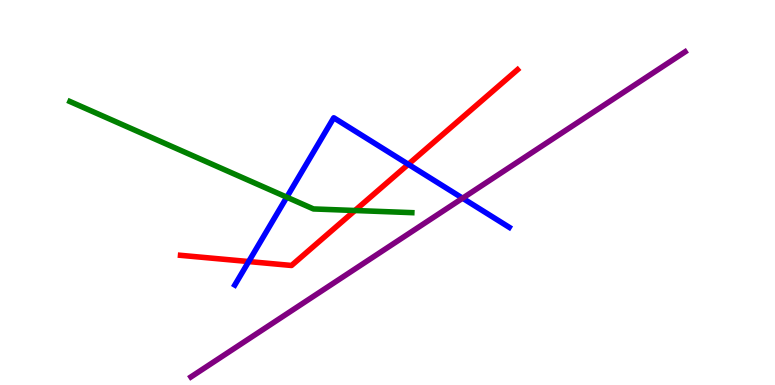[{'lines': ['blue', 'red'], 'intersections': [{'x': 3.21, 'y': 3.21}, {'x': 5.27, 'y': 5.73}]}, {'lines': ['green', 'red'], 'intersections': [{'x': 4.58, 'y': 4.53}]}, {'lines': ['purple', 'red'], 'intersections': []}, {'lines': ['blue', 'green'], 'intersections': [{'x': 3.7, 'y': 4.88}]}, {'lines': ['blue', 'purple'], 'intersections': [{'x': 5.97, 'y': 4.85}]}, {'lines': ['green', 'purple'], 'intersections': []}]